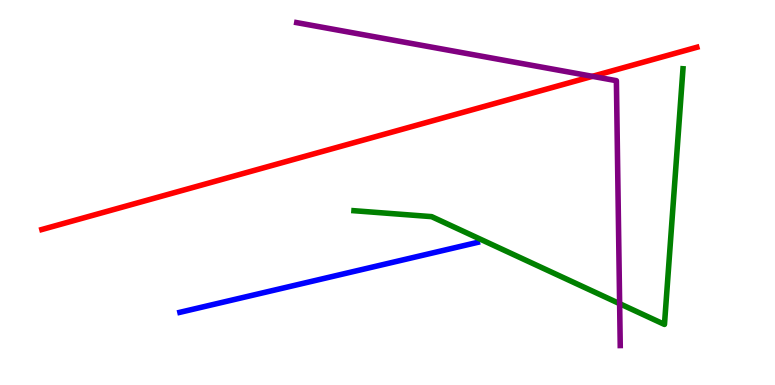[{'lines': ['blue', 'red'], 'intersections': []}, {'lines': ['green', 'red'], 'intersections': []}, {'lines': ['purple', 'red'], 'intersections': [{'x': 7.64, 'y': 8.02}]}, {'lines': ['blue', 'green'], 'intersections': []}, {'lines': ['blue', 'purple'], 'intersections': []}, {'lines': ['green', 'purple'], 'intersections': [{'x': 8.0, 'y': 2.11}]}]